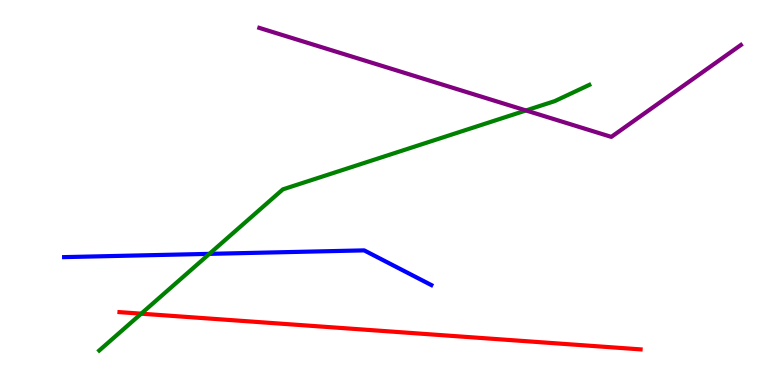[{'lines': ['blue', 'red'], 'intersections': []}, {'lines': ['green', 'red'], 'intersections': [{'x': 1.82, 'y': 1.85}]}, {'lines': ['purple', 'red'], 'intersections': []}, {'lines': ['blue', 'green'], 'intersections': [{'x': 2.7, 'y': 3.41}]}, {'lines': ['blue', 'purple'], 'intersections': []}, {'lines': ['green', 'purple'], 'intersections': [{'x': 6.79, 'y': 7.13}]}]